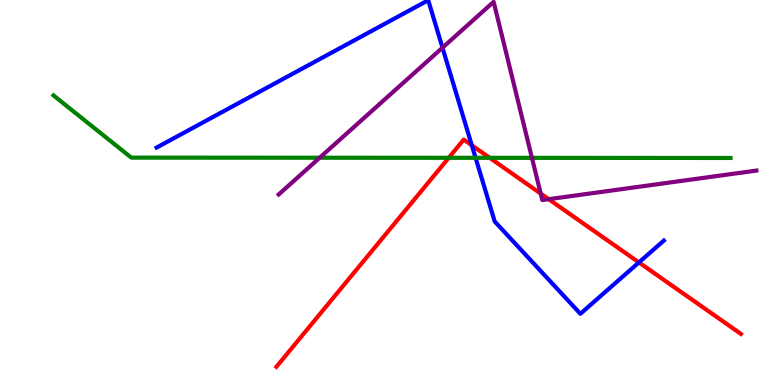[{'lines': ['blue', 'red'], 'intersections': [{'x': 6.09, 'y': 6.23}, {'x': 8.24, 'y': 3.18}]}, {'lines': ['green', 'red'], 'intersections': [{'x': 5.79, 'y': 5.9}, {'x': 6.32, 'y': 5.9}]}, {'lines': ['purple', 'red'], 'intersections': [{'x': 6.98, 'y': 4.97}, {'x': 7.08, 'y': 4.83}]}, {'lines': ['blue', 'green'], 'intersections': [{'x': 6.14, 'y': 5.9}]}, {'lines': ['blue', 'purple'], 'intersections': [{'x': 5.71, 'y': 8.76}]}, {'lines': ['green', 'purple'], 'intersections': [{'x': 4.13, 'y': 5.9}, {'x': 6.86, 'y': 5.9}]}]